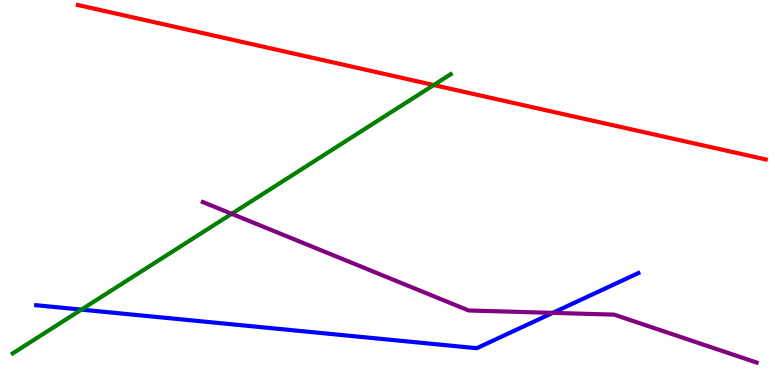[{'lines': ['blue', 'red'], 'intersections': []}, {'lines': ['green', 'red'], 'intersections': [{'x': 5.6, 'y': 7.79}]}, {'lines': ['purple', 'red'], 'intersections': []}, {'lines': ['blue', 'green'], 'intersections': [{'x': 1.05, 'y': 1.96}]}, {'lines': ['blue', 'purple'], 'intersections': [{'x': 7.13, 'y': 1.87}]}, {'lines': ['green', 'purple'], 'intersections': [{'x': 2.99, 'y': 4.45}]}]